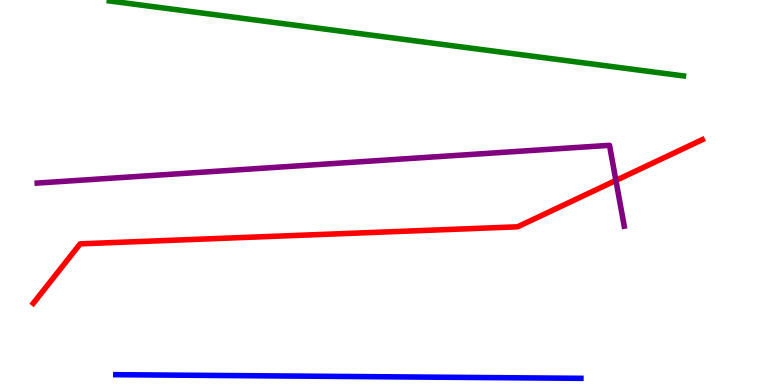[{'lines': ['blue', 'red'], 'intersections': []}, {'lines': ['green', 'red'], 'intersections': []}, {'lines': ['purple', 'red'], 'intersections': [{'x': 7.95, 'y': 5.31}]}, {'lines': ['blue', 'green'], 'intersections': []}, {'lines': ['blue', 'purple'], 'intersections': []}, {'lines': ['green', 'purple'], 'intersections': []}]